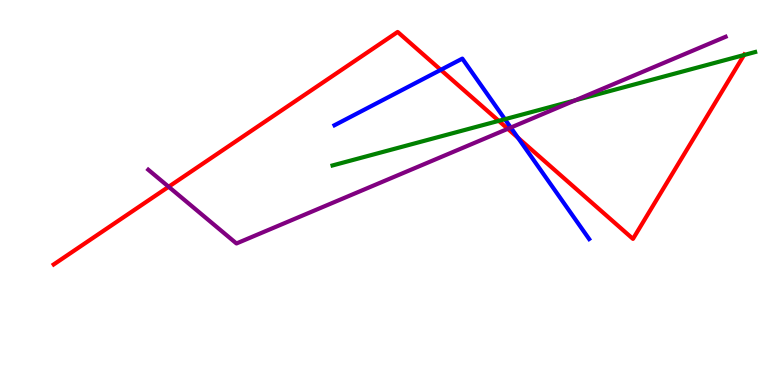[{'lines': ['blue', 'red'], 'intersections': [{'x': 5.69, 'y': 8.19}, {'x': 6.68, 'y': 6.42}]}, {'lines': ['green', 'red'], 'intersections': [{'x': 6.44, 'y': 6.86}, {'x': 9.6, 'y': 8.57}]}, {'lines': ['purple', 'red'], 'intersections': [{'x': 2.18, 'y': 5.15}, {'x': 6.55, 'y': 6.65}]}, {'lines': ['blue', 'green'], 'intersections': [{'x': 6.51, 'y': 6.9}]}, {'lines': ['blue', 'purple'], 'intersections': [{'x': 6.59, 'y': 6.69}]}, {'lines': ['green', 'purple'], 'intersections': [{'x': 7.42, 'y': 7.39}]}]